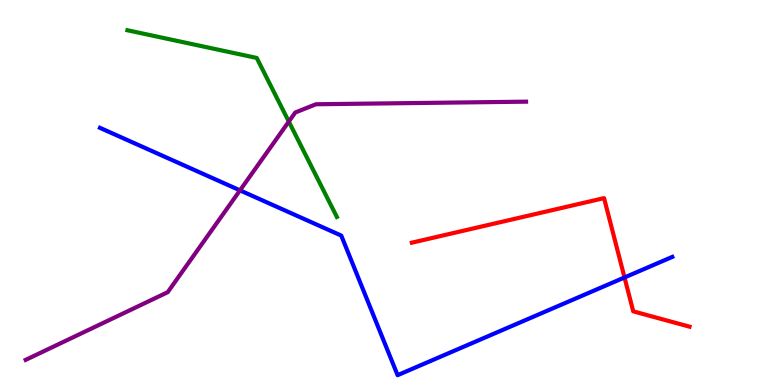[{'lines': ['blue', 'red'], 'intersections': [{'x': 8.06, 'y': 2.79}]}, {'lines': ['green', 'red'], 'intersections': []}, {'lines': ['purple', 'red'], 'intersections': []}, {'lines': ['blue', 'green'], 'intersections': []}, {'lines': ['blue', 'purple'], 'intersections': [{'x': 3.1, 'y': 5.06}]}, {'lines': ['green', 'purple'], 'intersections': [{'x': 3.73, 'y': 6.84}]}]